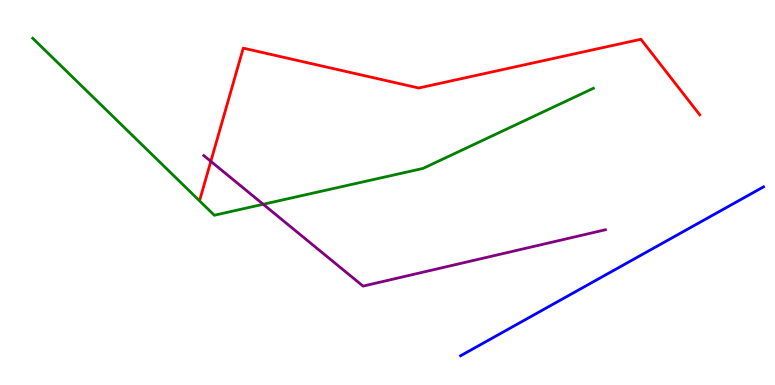[{'lines': ['blue', 'red'], 'intersections': []}, {'lines': ['green', 'red'], 'intersections': []}, {'lines': ['purple', 'red'], 'intersections': [{'x': 2.72, 'y': 5.81}]}, {'lines': ['blue', 'green'], 'intersections': []}, {'lines': ['blue', 'purple'], 'intersections': []}, {'lines': ['green', 'purple'], 'intersections': [{'x': 3.4, 'y': 4.69}]}]